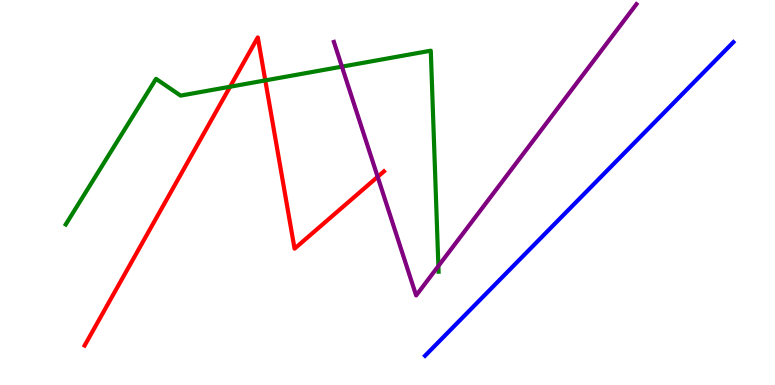[{'lines': ['blue', 'red'], 'intersections': []}, {'lines': ['green', 'red'], 'intersections': [{'x': 2.97, 'y': 7.75}, {'x': 3.42, 'y': 7.91}]}, {'lines': ['purple', 'red'], 'intersections': [{'x': 4.87, 'y': 5.41}]}, {'lines': ['blue', 'green'], 'intersections': []}, {'lines': ['blue', 'purple'], 'intersections': []}, {'lines': ['green', 'purple'], 'intersections': [{'x': 4.41, 'y': 8.27}, {'x': 5.66, 'y': 3.09}]}]